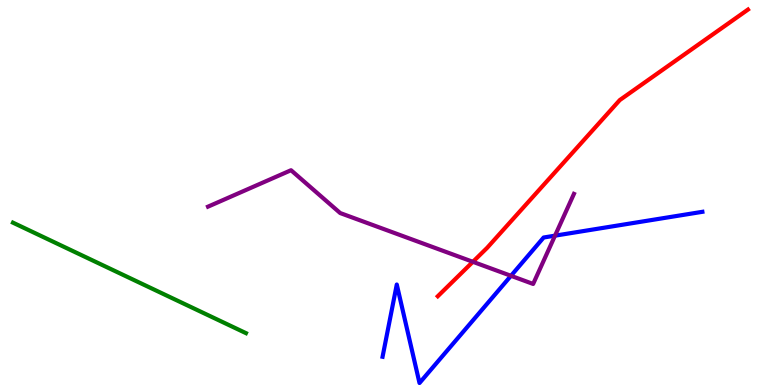[{'lines': ['blue', 'red'], 'intersections': []}, {'lines': ['green', 'red'], 'intersections': []}, {'lines': ['purple', 'red'], 'intersections': [{'x': 6.1, 'y': 3.2}]}, {'lines': ['blue', 'green'], 'intersections': []}, {'lines': ['blue', 'purple'], 'intersections': [{'x': 6.59, 'y': 2.84}, {'x': 7.16, 'y': 3.88}]}, {'lines': ['green', 'purple'], 'intersections': []}]